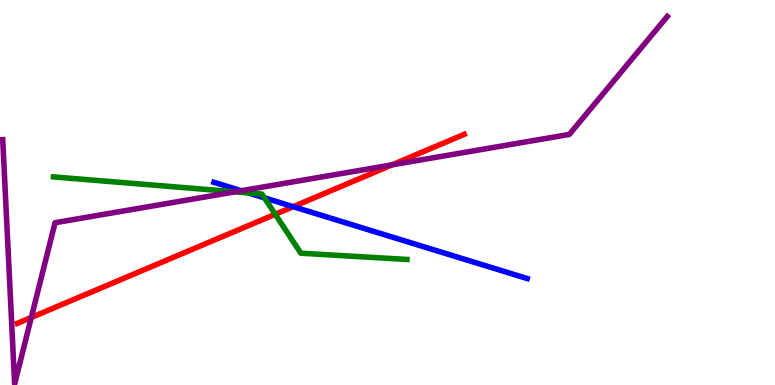[{'lines': ['blue', 'red'], 'intersections': [{'x': 3.78, 'y': 4.63}]}, {'lines': ['green', 'red'], 'intersections': [{'x': 3.55, 'y': 4.43}]}, {'lines': ['purple', 'red'], 'intersections': [{'x': 0.404, 'y': 1.75}, {'x': 5.06, 'y': 5.72}]}, {'lines': ['blue', 'green'], 'intersections': [{'x': 3.21, 'y': 4.99}, {'x': 3.41, 'y': 4.86}]}, {'lines': ['blue', 'purple'], 'intersections': [{'x': 3.11, 'y': 5.05}]}, {'lines': ['green', 'purple'], 'intersections': [{'x': 3.03, 'y': 5.02}]}]